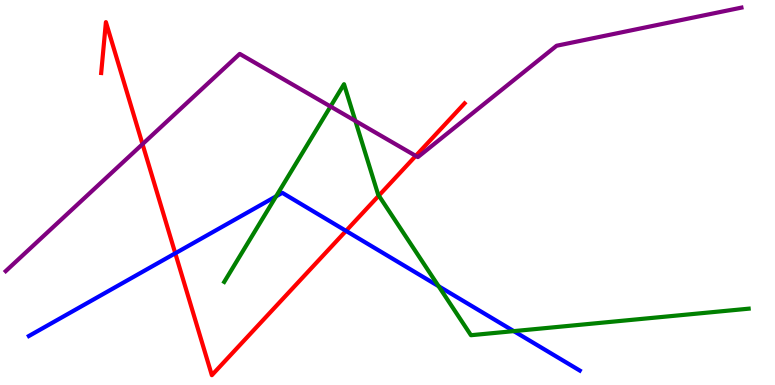[{'lines': ['blue', 'red'], 'intersections': [{'x': 2.26, 'y': 3.42}, {'x': 4.46, 'y': 4.0}]}, {'lines': ['green', 'red'], 'intersections': [{'x': 4.89, 'y': 4.92}]}, {'lines': ['purple', 'red'], 'intersections': [{'x': 1.84, 'y': 6.26}, {'x': 5.36, 'y': 5.95}]}, {'lines': ['blue', 'green'], 'intersections': [{'x': 3.56, 'y': 4.9}, {'x': 5.66, 'y': 2.57}, {'x': 6.63, 'y': 1.4}]}, {'lines': ['blue', 'purple'], 'intersections': []}, {'lines': ['green', 'purple'], 'intersections': [{'x': 4.26, 'y': 7.23}, {'x': 4.59, 'y': 6.86}]}]